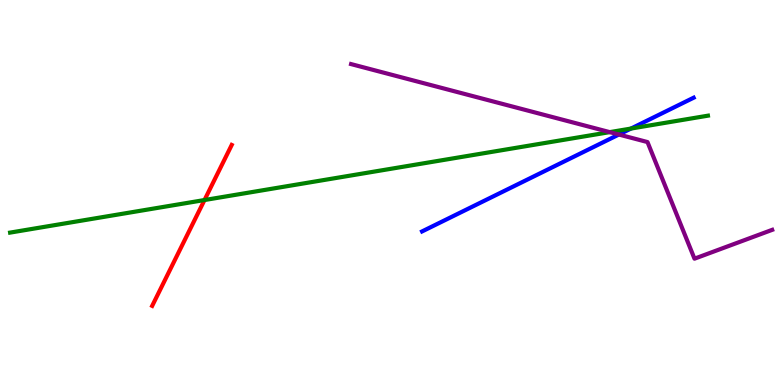[{'lines': ['blue', 'red'], 'intersections': []}, {'lines': ['green', 'red'], 'intersections': [{'x': 2.64, 'y': 4.8}]}, {'lines': ['purple', 'red'], 'intersections': []}, {'lines': ['blue', 'green'], 'intersections': [{'x': 8.14, 'y': 6.66}]}, {'lines': ['blue', 'purple'], 'intersections': [{'x': 7.99, 'y': 6.51}]}, {'lines': ['green', 'purple'], 'intersections': [{'x': 7.87, 'y': 6.57}]}]